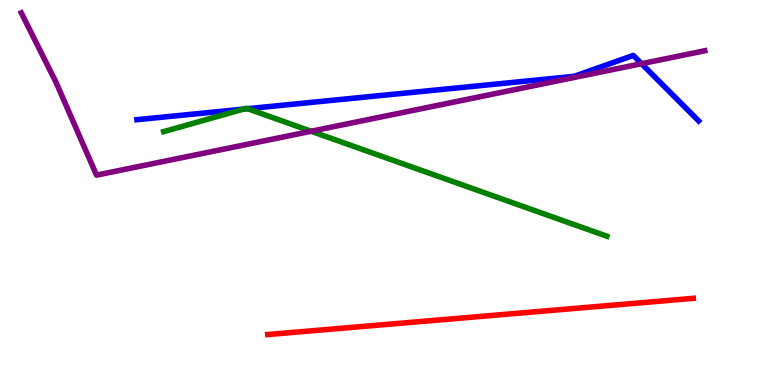[{'lines': ['blue', 'red'], 'intersections': []}, {'lines': ['green', 'red'], 'intersections': []}, {'lines': ['purple', 'red'], 'intersections': []}, {'lines': ['blue', 'green'], 'intersections': [{'x': 3.14, 'y': 7.17}, {'x': 3.19, 'y': 7.18}]}, {'lines': ['blue', 'purple'], 'intersections': [{'x': 8.28, 'y': 8.35}]}, {'lines': ['green', 'purple'], 'intersections': [{'x': 4.01, 'y': 6.59}]}]